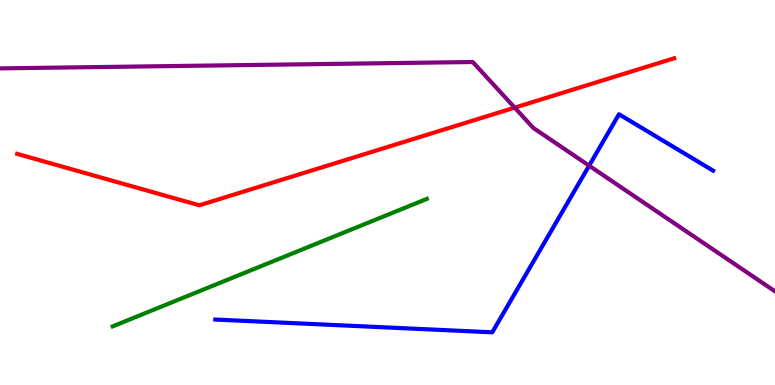[{'lines': ['blue', 'red'], 'intersections': []}, {'lines': ['green', 'red'], 'intersections': []}, {'lines': ['purple', 'red'], 'intersections': [{'x': 6.64, 'y': 7.2}]}, {'lines': ['blue', 'green'], 'intersections': []}, {'lines': ['blue', 'purple'], 'intersections': [{'x': 7.6, 'y': 5.7}]}, {'lines': ['green', 'purple'], 'intersections': []}]